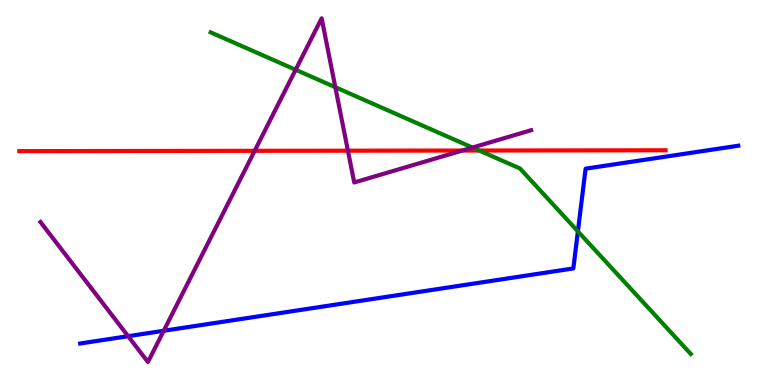[{'lines': ['blue', 'red'], 'intersections': []}, {'lines': ['green', 'red'], 'intersections': [{'x': 6.18, 'y': 6.09}]}, {'lines': ['purple', 'red'], 'intersections': [{'x': 3.29, 'y': 6.08}, {'x': 4.49, 'y': 6.09}, {'x': 5.97, 'y': 6.09}]}, {'lines': ['blue', 'green'], 'intersections': [{'x': 7.46, 'y': 3.99}]}, {'lines': ['blue', 'purple'], 'intersections': [{'x': 1.65, 'y': 1.27}, {'x': 2.11, 'y': 1.41}]}, {'lines': ['green', 'purple'], 'intersections': [{'x': 3.81, 'y': 8.19}, {'x': 4.33, 'y': 7.73}, {'x': 6.1, 'y': 6.17}]}]